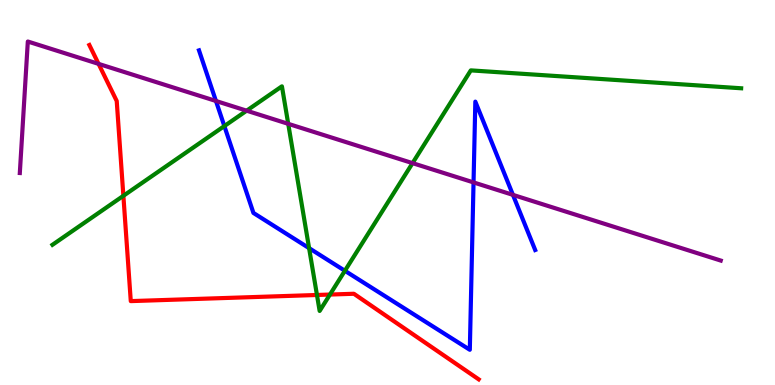[{'lines': ['blue', 'red'], 'intersections': []}, {'lines': ['green', 'red'], 'intersections': [{'x': 1.59, 'y': 4.91}, {'x': 4.09, 'y': 2.34}, {'x': 4.26, 'y': 2.35}]}, {'lines': ['purple', 'red'], 'intersections': [{'x': 1.27, 'y': 8.34}]}, {'lines': ['blue', 'green'], 'intersections': [{'x': 2.89, 'y': 6.73}, {'x': 3.99, 'y': 3.55}, {'x': 4.45, 'y': 2.97}]}, {'lines': ['blue', 'purple'], 'intersections': [{'x': 2.79, 'y': 7.38}, {'x': 6.11, 'y': 5.26}, {'x': 6.62, 'y': 4.94}]}, {'lines': ['green', 'purple'], 'intersections': [{'x': 3.18, 'y': 7.13}, {'x': 3.72, 'y': 6.78}, {'x': 5.32, 'y': 5.76}]}]